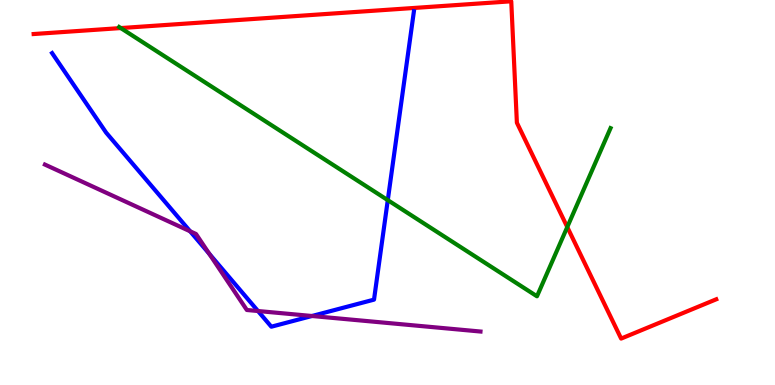[{'lines': ['blue', 'red'], 'intersections': []}, {'lines': ['green', 'red'], 'intersections': [{'x': 1.56, 'y': 9.27}, {'x': 7.32, 'y': 4.1}]}, {'lines': ['purple', 'red'], 'intersections': []}, {'lines': ['blue', 'green'], 'intersections': [{'x': 5.0, 'y': 4.8}]}, {'lines': ['blue', 'purple'], 'intersections': [{'x': 2.45, 'y': 3.99}, {'x': 2.7, 'y': 3.41}, {'x': 3.33, 'y': 1.92}, {'x': 4.03, 'y': 1.79}]}, {'lines': ['green', 'purple'], 'intersections': []}]